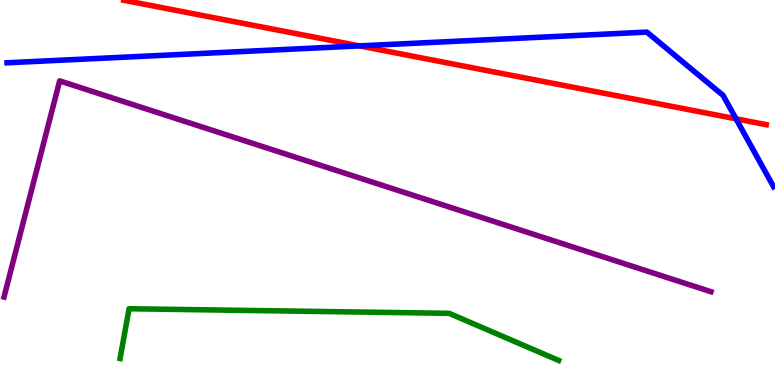[{'lines': ['blue', 'red'], 'intersections': [{'x': 4.64, 'y': 8.81}, {'x': 9.5, 'y': 6.91}]}, {'lines': ['green', 'red'], 'intersections': []}, {'lines': ['purple', 'red'], 'intersections': []}, {'lines': ['blue', 'green'], 'intersections': []}, {'lines': ['blue', 'purple'], 'intersections': []}, {'lines': ['green', 'purple'], 'intersections': []}]